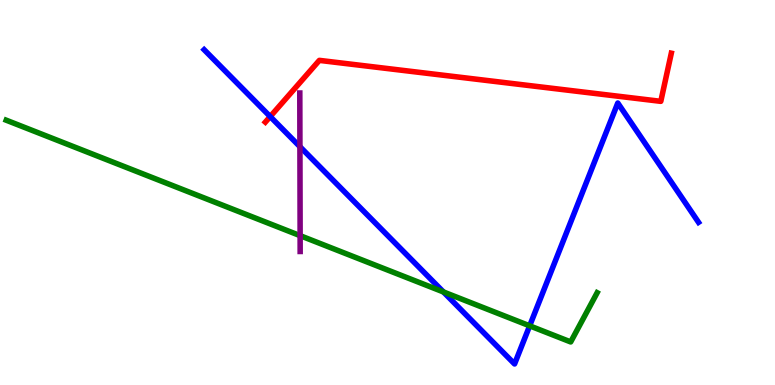[{'lines': ['blue', 'red'], 'intersections': [{'x': 3.49, 'y': 6.97}]}, {'lines': ['green', 'red'], 'intersections': []}, {'lines': ['purple', 'red'], 'intersections': []}, {'lines': ['blue', 'green'], 'intersections': [{'x': 5.72, 'y': 2.42}, {'x': 6.83, 'y': 1.54}]}, {'lines': ['blue', 'purple'], 'intersections': [{'x': 3.87, 'y': 6.19}]}, {'lines': ['green', 'purple'], 'intersections': [{'x': 3.87, 'y': 3.88}]}]